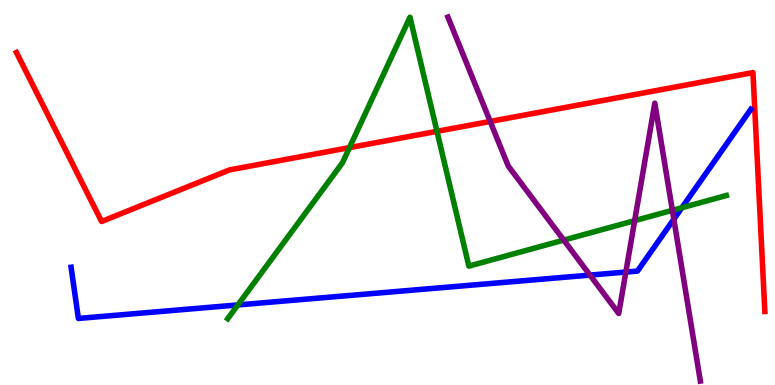[{'lines': ['blue', 'red'], 'intersections': []}, {'lines': ['green', 'red'], 'intersections': [{'x': 4.51, 'y': 6.17}, {'x': 5.64, 'y': 6.59}]}, {'lines': ['purple', 'red'], 'intersections': [{'x': 6.32, 'y': 6.85}]}, {'lines': ['blue', 'green'], 'intersections': [{'x': 3.07, 'y': 2.08}, {'x': 8.8, 'y': 4.6}]}, {'lines': ['blue', 'purple'], 'intersections': [{'x': 7.61, 'y': 2.85}, {'x': 8.08, 'y': 2.93}, {'x': 8.69, 'y': 4.31}]}, {'lines': ['green', 'purple'], 'intersections': [{'x': 7.27, 'y': 3.76}, {'x': 8.19, 'y': 4.27}, {'x': 8.68, 'y': 4.54}]}]